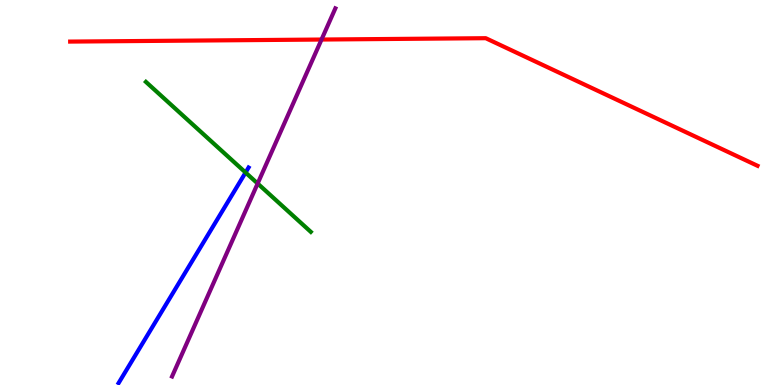[{'lines': ['blue', 'red'], 'intersections': []}, {'lines': ['green', 'red'], 'intersections': []}, {'lines': ['purple', 'red'], 'intersections': [{'x': 4.15, 'y': 8.97}]}, {'lines': ['blue', 'green'], 'intersections': [{'x': 3.17, 'y': 5.52}]}, {'lines': ['blue', 'purple'], 'intersections': []}, {'lines': ['green', 'purple'], 'intersections': [{'x': 3.32, 'y': 5.23}]}]